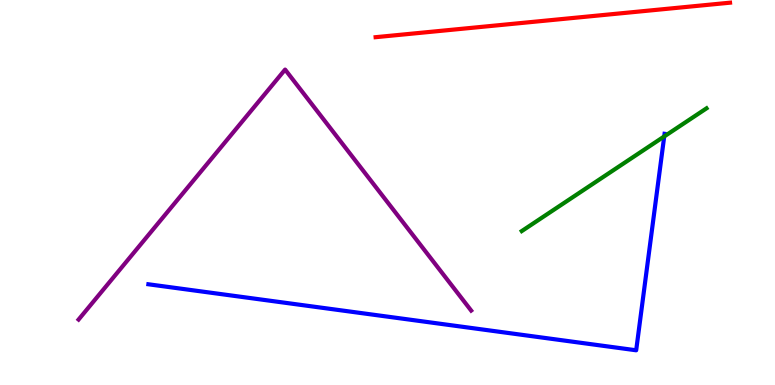[{'lines': ['blue', 'red'], 'intersections': []}, {'lines': ['green', 'red'], 'intersections': []}, {'lines': ['purple', 'red'], 'intersections': []}, {'lines': ['blue', 'green'], 'intersections': [{'x': 8.57, 'y': 6.46}]}, {'lines': ['blue', 'purple'], 'intersections': []}, {'lines': ['green', 'purple'], 'intersections': []}]